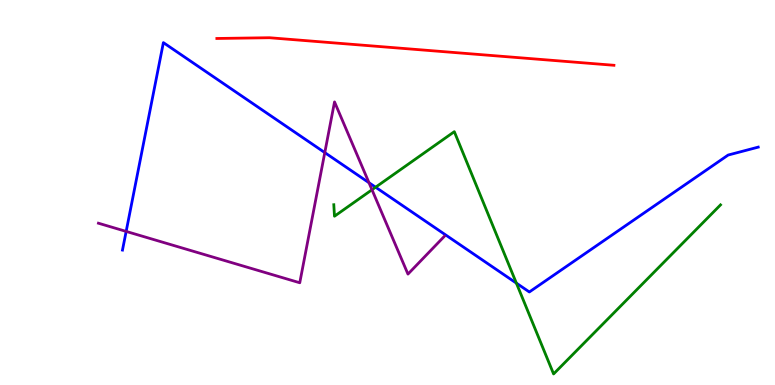[{'lines': ['blue', 'red'], 'intersections': []}, {'lines': ['green', 'red'], 'intersections': []}, {'lines': ['purple', 'red'], 'intersections': []}, {'lines': ['blue', 'green'], 'intersections': [{'x': 4.85, 'y': 5.14}, {'x': 6.66, 'y': 2.65}]}, {'lines': ['blue', 'purple'], 'intersections': [{'x': 1.63, 'y': 3.99}, {'x': 4.19, 'y': 6.04}, {'x': 4.76, 'y': 5.25}]}, {'lines': ['green', 'purple'], 'intersections': [{'x': 4.8, 'y': 5.07}]}]